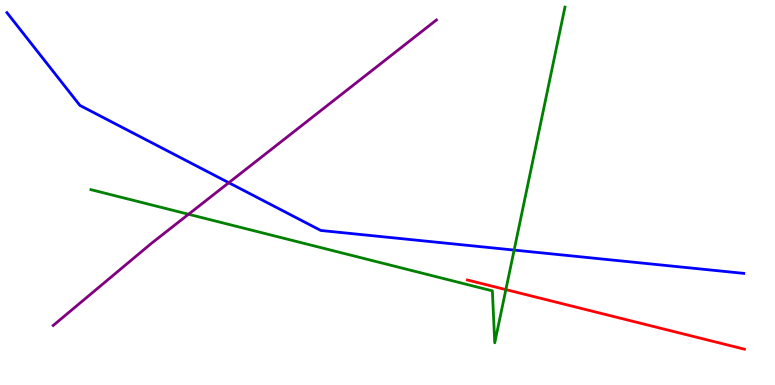[{'lines': ['blue', 'red'], 'intersections': []}, {'lines': ['green', 'red'], 'intersections': [{'x': 6.53, 'y': 2.48}]}, {'lines': ['purple', 'red'], 'intersections': []}, {'lines': ['blue', 'green'], 'intersections': [{'x': 6.63, 'y': 3.5}]}, {'lines': ['blue', 'purple'], 'intersections': [{'x': 2.95, 'y': 5.25}]}, {'lines': ['green', 'purple'], 'intersections': [{'x': 2.43, 'y': 4.43}]}]